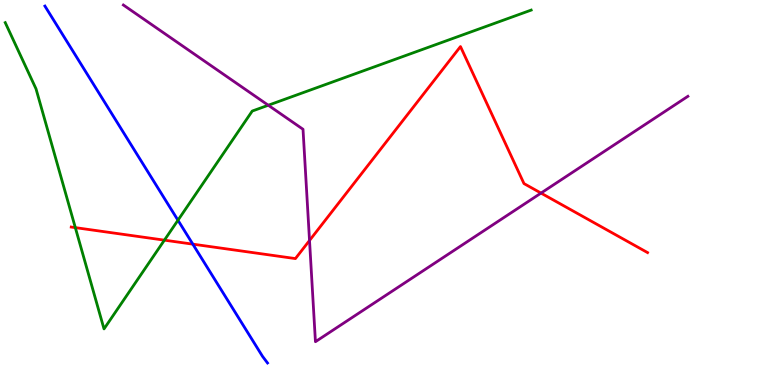[{'lines': ['blue', 'red'], 'intersections': [{'x': 2.49, 'y': 3.66}]}, {'lines': ['green', 'red'], 'intersections': [{'x': 0.972, 'y': 4.09}, {'x': 2.12, 'y': 3.76}]}, {'lines': ['purple', 'red'], 'intersections': [{'x': 3.99, 'y': 3.75}, {'x': 6.98, 'y': 4.98}]}, {'lines': ['blue', 'green'], 'intersections': [{'x': 2.3, 'y': 4.28}]}, {'lines': ['blue', 'purple'], 'intersections': []}, {'lines': ['green', 'purple'], 'intersections': [{'x': 3.46, 'y': 7.27}]}]